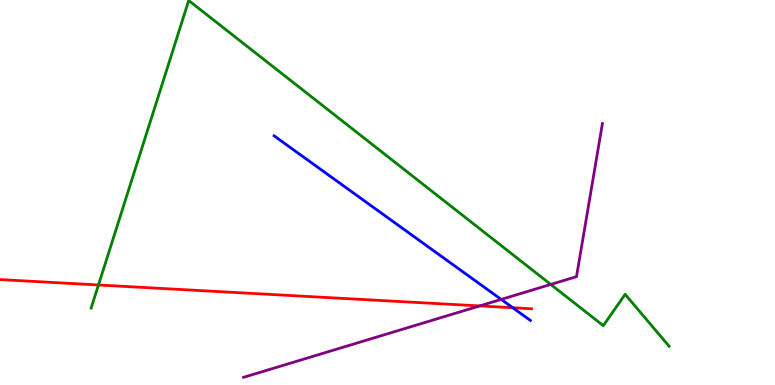[{'lines': ['blue', 'red'], 'intersections': [{'x': 6.62, 'y': 2.01}]}, {'lines': ['green', 'red'], 'intersections': [{'x': 1.27, 'y': 2.6}]}, {'lines': ['purple', 'red'], 'intersections': [{'x': 6.19, 'y': 2.05}]}, {'lines': ['blue', 'green'], 'intersections': []}, {'lines': ['blue', 'purple'], 'intersections': [{'x': 6.47, 'y': 2.22}]}, {'lines': ['green', 'purple'], 'intersections': [{'x': 7.11, 'y': 2.61}]}]